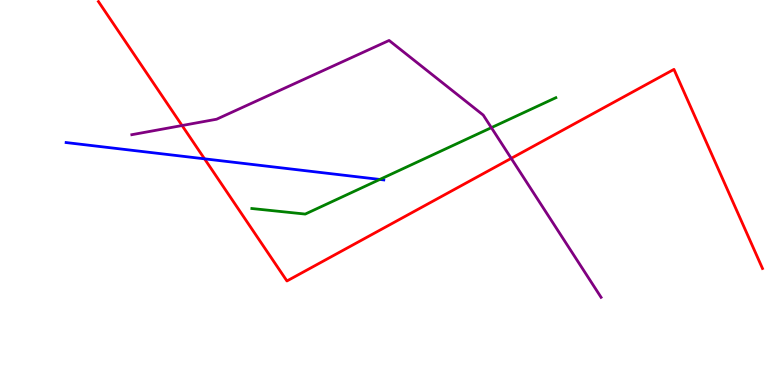[{'lines': ['blue', 'red'], 'intersections': [{'x': 2.64, 'y': 5.87}]}, {'lines': ['green', 'red'], 'intersections': []}, {'lines': ['purple', 'red'], 'intersections': [{'x': 2.35, 'y': 6.74}, {'x': 6.6, 'y': 5.89}]}, {'lines': ['blue', 'green'], 'intersections': [{'x': 4.9, 'y': 5.34}]}, {'lines': ['blue', 'purple'], 'intersections': []}, {'lines': ['green', 'purple'], 'intersections': [{'x': 6.34, 'y': 6.68}]}]